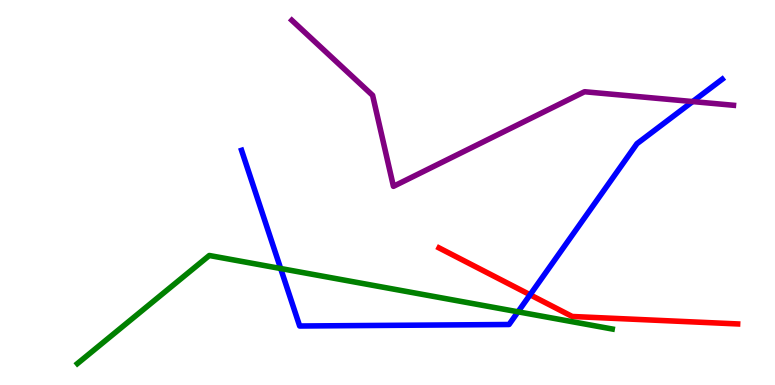[{'lines': ['blue', 'red'], 'intersections': [{'x': 6.84, 'y': 2.34}]}, {'lines': ['green', 'red'], 'intersections': []}, {'lines': ['purple', 'red'], 'intersections': []}, {'lines': ['blue', 'green'], 'intersections': [{'x': 3.62, 'y': 3.03}, {'x': 6.68, 'y': 1.9}]}, {'lines': ['blue', 'purple'], 'intersections': [{'x': 8.94, 'y': 7.36}]}, {'lines': ['green', 'purple'], 'intersections': []}]